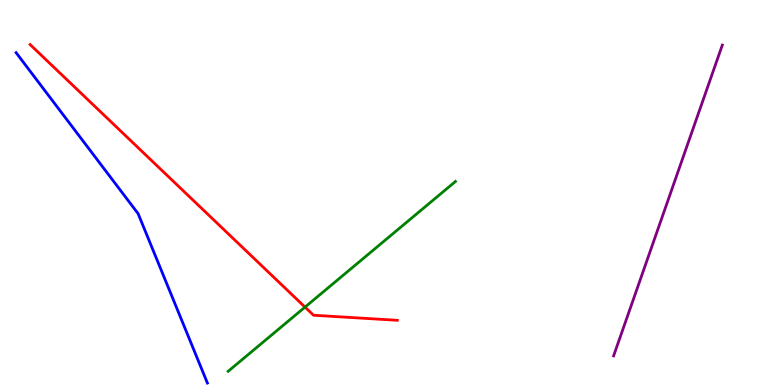[{'lines': ['blue', 'red'], 'intersections': []}, {'lines': ['green', 'red'], 'intersections': [{'x': 3.94, 'y': 2.02}]}, {'lines': ['purple', 'red'], 'intersections': []}, {'lines': ['blue', 'green'], 'intersections': []}, {'lines': ['blue', 'purple'], 'intersections': []}, {'lines': ['green', 'purple'], 'intersections': []}]